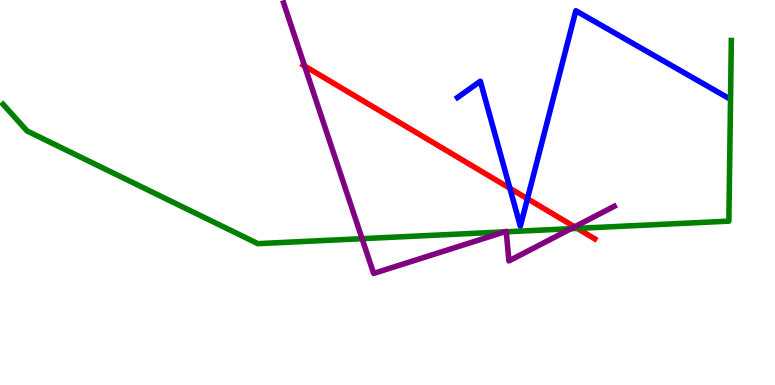[{'lines': ['blue', 'red'], 'intersections': [{'x': 6.58, 'y': 5.11}, {'x': 6.81, 'y': 4.84}]}, {'lines': ['green', 'red'], 'intersections': [{'x': 7.45, 'y': 4.07}]}, {'lines': ['purple', 'red'], 'intersections': [{'x': 3.93, 'y': 8.29}, {'x': 7.41, 'y': 4.11}]}, {'lines': ['blue', 'green'], 'intersections': []}, {'lines': ['blue', 'purple'], 'intersections': []}, {'lines': ['green', 'purple'], 'intersections': [{'x': 4.67, 'y': 3.8}, {'x': 6.51, 'y': 3.98}, {'x': 6.53, 'y': 3.98}, {'x': 7.37, 'y': 4.06}]}]